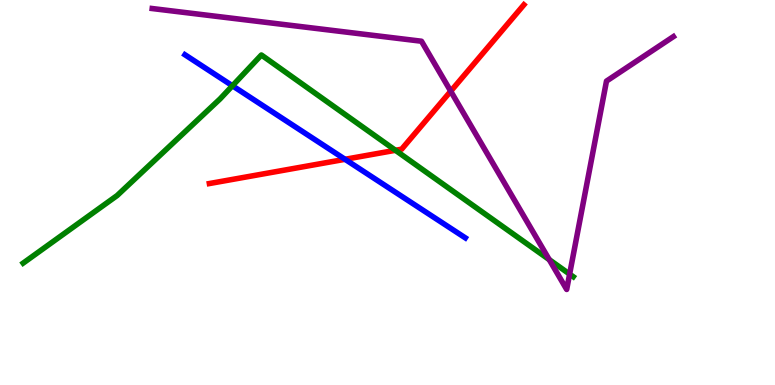[{'lines': ['blue', 'red'], 'intersections': [{'x': 4.45, 'y': 5.86}]}, {'lines': ['green', 'red'], 'intersections': [{'x': 5.1, 'y': 6.1}]}, {'lines': ['purple', 'red'], 'intersections': [{'x': 5.82, 'y': 7.63}]}, {'lines': ['blue', 'green'], 'intersections': [{'x': 3.0, 'y': 7.77}]}, {'lines': ['blue', 'purple'], 'intersections': []}, {'lines': ['green', 'purple'], 'intersections': [{'x': 7.09, 'y': 3.26}, {'x': 7.35, 'y': 2.88}]}]